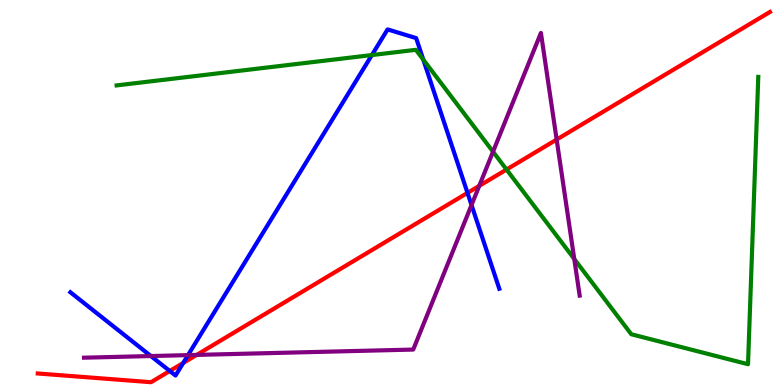[{'lines': ['blue', 'red'], 'intersections': [{'x': 2.19, 'y': 0.364}, {'x': 2.36, 'y': 0.573}, {'x': 6.03, 'y': 4.99}]}, {'lines': ['green', 'red'], 'intersections': [{'x': 6.54, 'y': 5.6}]}, {'lines': ['purple', 'red'], 'intersections': [{'x': 2.54, 'y': 0.782}, {'x': 6.18, 'y': 5.17}, {'x': 7.18, 'y': 6.38}]}, {'lines': ['blue', 'green'], 'intersections': [{'x': 4.8, 'y': 8.57}, {'x': 5.46, 'y': 8.45}]}, {'lines': ['blue', 'purple'], 'intersections': [{'x': 1.95, 'y': 0.752}, {'x': 2.43, 'y': 0.776}, {'x': 6.08, 'y': 4.67}]}, {'lines': ['green', 'purple'], 'intersections': [{'x': 6.36, 'y': 6.06}, {'x': 7.41, 'y': 3.27}]}]